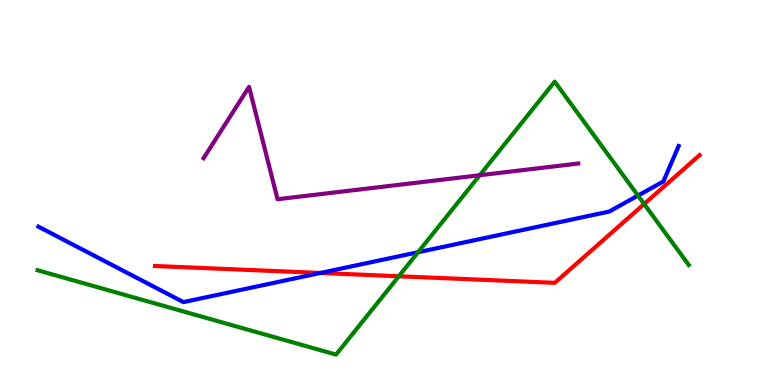[{'lines': ['blue', 'red'], 'intersections': [{'x': 4.14, 'y': 2.91}]}, {'lines': ['green', 'red'], 'intersections': [{'x': 5.15, 'y': 2.82}, {'x': 8.31, 'y': 4.7}]}, {'lines': ['purple', 'red'], 'intersections': []}, {'lines': ['blue', 'green'], 'intersections': [{'x': 5.39, 'y': 3.45}, {'x': 8.23, 'y': 4.92}]}, {'lines': ['blue', 'purple'], 'intersections': []}, {'lines': ['green', 'purple'], 'intersections': [{'x': 6.19, 'y': 5.45}]}]